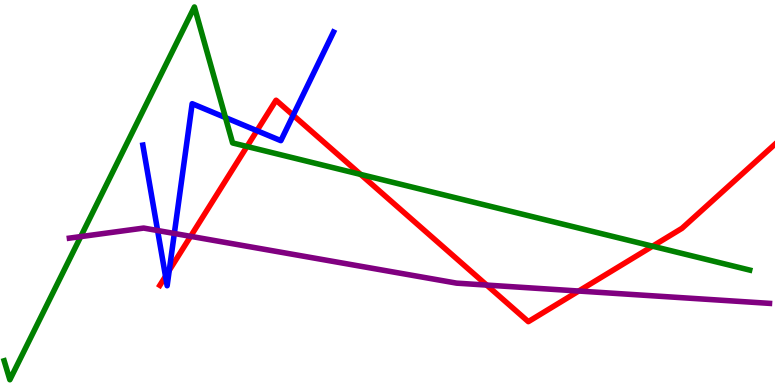[{'lines': ['blue', 'red'], 'intersections': [{'x': 2.14, 'y': 2.82}, {'x': 2.18, 'y': 2.98}, {'x': 3.32, 'y': 6.61}, {'x': 3.78, 'y': 7.01}]}, {'lines': ['green', 'red'], 'intersections': [{'x': 3.19, 'y': 6.19}, {'x': 4.65, 'y': 5.47}, {'x': 8.42, 'y': 3.61}]}, {'lines': ['purple', 'red'], 'intersections': [{'x': 2.46, 'y': 3.86}, {'x': 6.28, 'y': 2.6}, {'x': 7.47, 'y': 2.44}]}, {'lines': ['blue', 'green'], 'intersections': [{'x': 2.91, 'y': 6.95}]}, {'lines': ['blue', 'purple'], 'intersections': [{'x': 2.03, 'y': 4.01}, {'x': 2.25, 'y': 3.94}]}, {'lines': ['green', 'purple'], 'intersections': [{'x': 1.04, 'y': 3.85}]}]